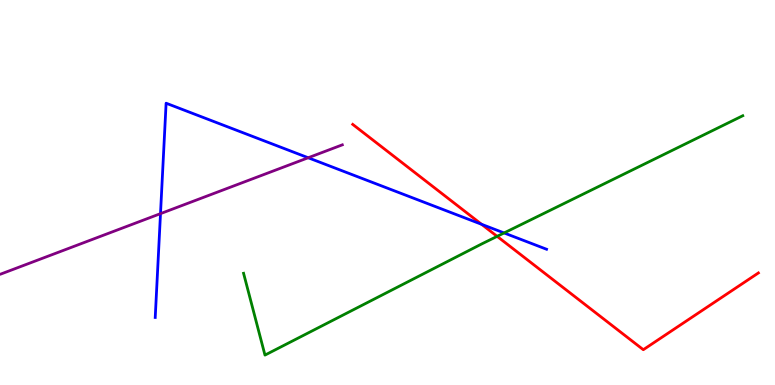[{'lines': ['blue', 'red'], 'intersections': [{'x': 6.21, 'y': 4.17}]}, {'lines': ['green', 'red'], 'intersections': [{'x': 6.41, 'y': 3.86}]}, {'lines': ['purple', 'red'], 'intersections': []}, {'lines': ['blue', 'green'], 'intersections': [{'x': 6.5, 'y': 3.95}]}, {'lines': ['blue', 'purple'], 'intersections': [{'x': 2.07, 'y': 4.45}, {'x': 3.98, 'y': 5.9}]}, {'lines': ['green', 'purple'], 'intersections': []}]